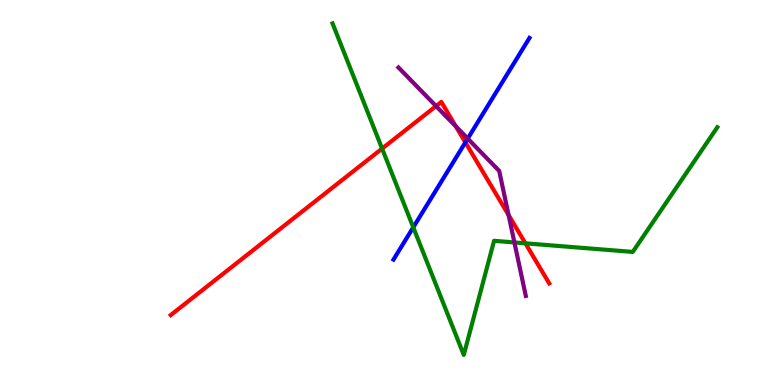[{'lines': ['blue', 'red'], 'intersections': [{'x': 6.0, 'y': 6.3}]}, {'lines': ['green', 'red'], 'intersections': [{'x': 4.93, 'y': 6.14}, {'x': 6.78, 'y': 3.68}]}, {'lines': ['purple', 'red'], 'intersections': [{'x': 5.63, 'y': 7.24}, {'x': 5.88, 'y': 6.72}, {'x': 6.56, 'y': 4.41}]}, {'lines': ['blue', 'green'], 'intersections': [{'x': 5.33, 'y': 4.09}]}, {'lines': ['blue', 'purple'], 'intersections': [{'x': 6.04, 'y': 6.4}]}, {'lines': ['green', 'purple'], 'intersections': [{'x': 6.64, 'y': 3.7}]}]